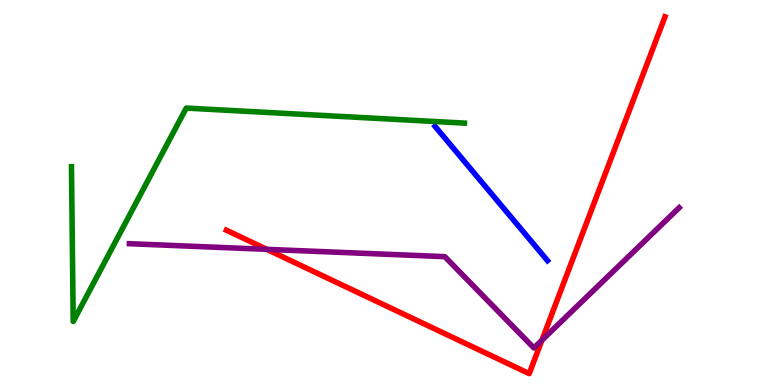[{'lines': ['blue', 'red'], 'intersections': []}, {'lines': ['green', 'red'], 'intersections': []}, {'lines': ['purple', 'red'], 'intersections': [{'x': 3.44, 'y': 3.52}, {'x': 6.99, 'y': 1.16}]}, {'lines': ['blue', 'green'], 'intersections': []}, {'lines': ['blue', 'purple'], 'intersections': []}, {'lines': ['green', 'purple'], 'intersections': []}]